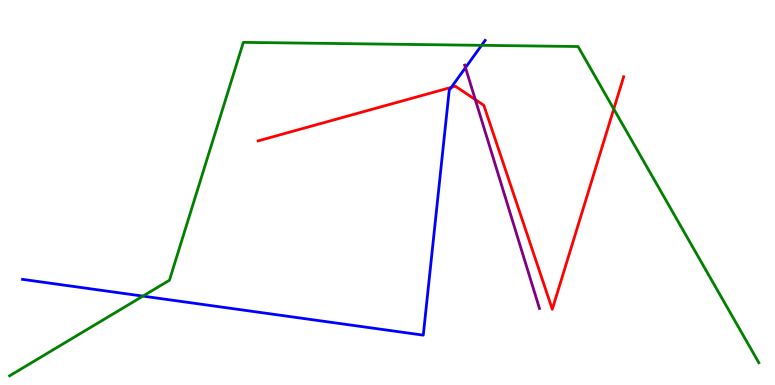[{'lines': ['blue', 'red'], 'intersections': [{'x': 5.82, 'y': 7.73}]}, {'lines': ['green', 'red'], 'intersections': [{'x': 7.92, 'y': 7.17}]}, {'lines': ['purple', 'red'], 'intersections': [{'x': 6.13, 'y': 7.41}]}, {'lines': ['blue', 'green'], 'intersections': [{'x': 1.84, 'y': 2.31}, {'x': 6.21, 'y': 8.82}]}, {'lines': ['blue', 'purple'], 'intersections': [{'x': 6.01, 'y': 8.24}]}, {'lines': ['green', 'purple'], 'intersections': []}]